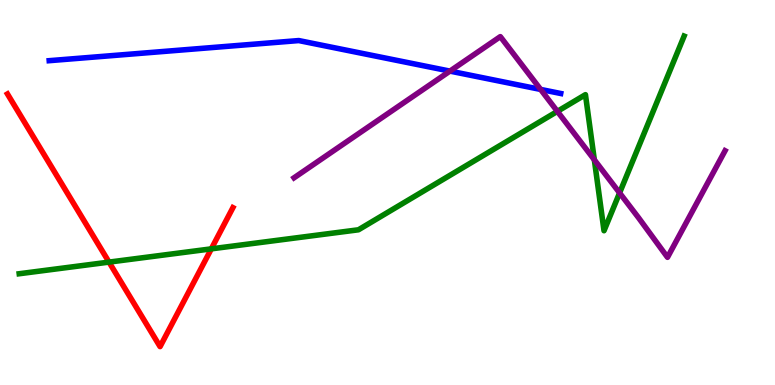[{'lines': ['blue', 'red'], 'intersections': []}, {'lines': ['green', 'red'], 'intersections': [{'x': 1.41, 'y': 3.19}, {'x': 2.73, 'y': 3.54}]}, {'lines': ['purple', 'red'], 'intersections': []}, {'lines': ['blue', 'green'], 'intersections': []}, {'lines': ['blue', 'purple'], 'intersections': [{'x': 5.81, 'y': 8.15}, {'x': 6.98, 'y': 7.68}]}, {'lines': ['green', 'purple'], 'intersections': [{'x': 7.19, 'y': 7.11}, {'x': 7.67, 'y': 5.85}, {'x': 7.99, 'y': 4.99}]}]